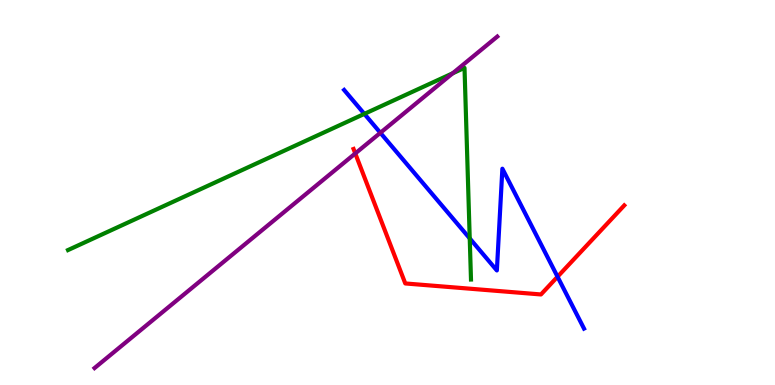[{'lines': ['blue', 'red'], 'intersections': [{'x': 7.19, 'y': 2.81}]}, {'lines': ['green', 'red'], 'intersections': []}, {'lines': ['purple', 'red'], 'intersections': [{'x': 4.58, 'y': 6.01}]}, {'lines': ['blue', 'green'], 'intersections': [{'x': 4.7, 'y': 7.04}, {'x': 6.06, 'y': 3.81}]}, {'lines': ['blue', 'purple'], 'intersections': [{'x': 4.91, 'y': 6.55}]}, {'lines': ['green', 'purple'], 'intersections': [{'x': 5.84, 'y': 8.1}]}]